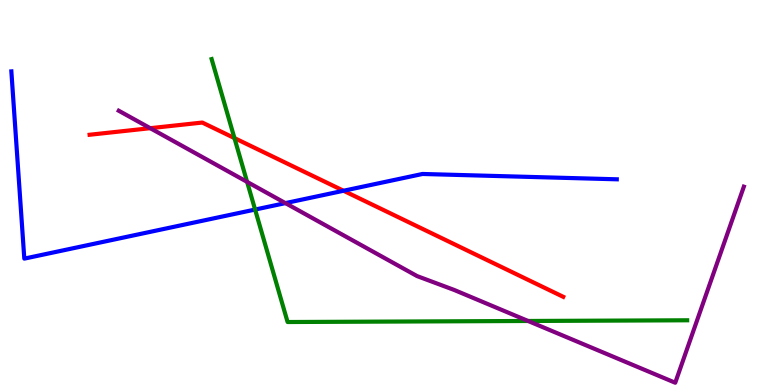[{'lines': ['blue', 'red'], 'intersections': [{'x': 4.43, 'y': 5.05}]}, {'lines': ['green', 'red'], 'intersections': [{'x': 3.03, 'y': 6.41}]}, {'lines': ['purple', 'red'], 'intersections': [{'x': 1.94, 'y': 6.67}]}, {'lines': ['blue', 'green'], 'intersections': [{'x': 3.29, 'y': 4.56}]}, {'lines': ['blue', 'purple'], 'intersections': [{'x': 3.68, 'y': 4.72}]}, {'lines': ['green', 'purple'], 'intersections': [{'x': 3.19, 'y': 5.28}, {'x': 6.81, 'y': 1.66}]}]